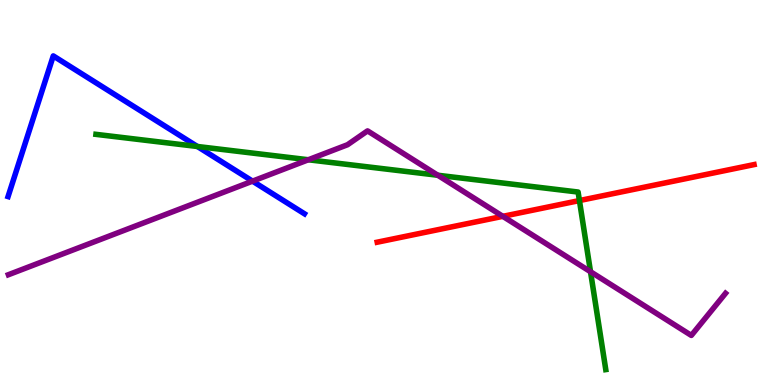[{'lines': ['blue', 'red'], 'intersections': []}, {'lines': ['green', 'red'], 'intersections': [{'x': 7.48, 'y': 4.79}]}, {'lines': ['purple', 'red'], 'intersections': [{'x': 6.49, 'y': 4.38}]}, {'lines': ['blue', 'green'], 'intersections': [{'x': 2.55, 'y': 6.2}]}, {'lines': ['blue', 'purple'], 'intersections': [{'x': 3.26, 'y': 5.3}]}, {'lines': ['green', 'purple'], 'intersections': [{'x': 3.98, 'y': 5.85}, {'x': 5.65, 'y': 5.45}, {'x': 7.62, 'y': 2.94}]}]